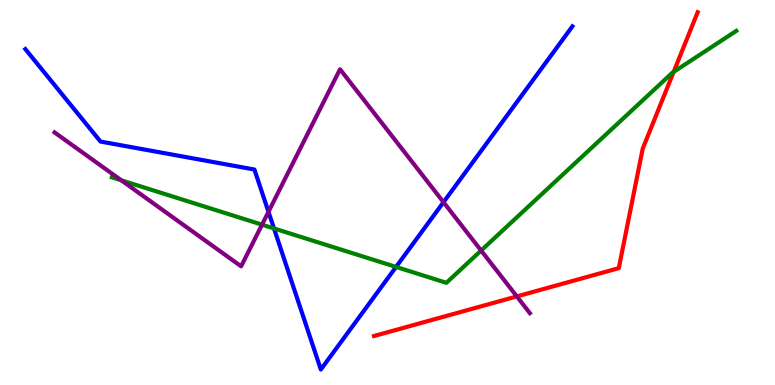[{'lines': ['blue', 'red'], 'intersections': []}, {'lines': ['green', 'red'], 'intersections': [{'x': 8.69, 'y': 8.13}]}, {'lines': ['purple', 'red'], 'intersections': [{'x': 6.67, 'y': 2.3}]}, {'lines': ['blue', 'green'], 'intersections': [{'x': 3.54, 'y': 4.07}, {'x': 5.11, 'y': 3.07}]}, {'lines': ['blue', 'purple'], 'intersections': [{'x': 3.46, 'y': 4.5}, {'x': 5.72, 'y': 4.75}]}, {'lines': ['green', 'purple'], 'intersections': [{'x': 1.56, 'y': 5.32}, {'x': 3.38, 'y': 4.16}, {'x': 6.21, 'y': 3.49}]}]